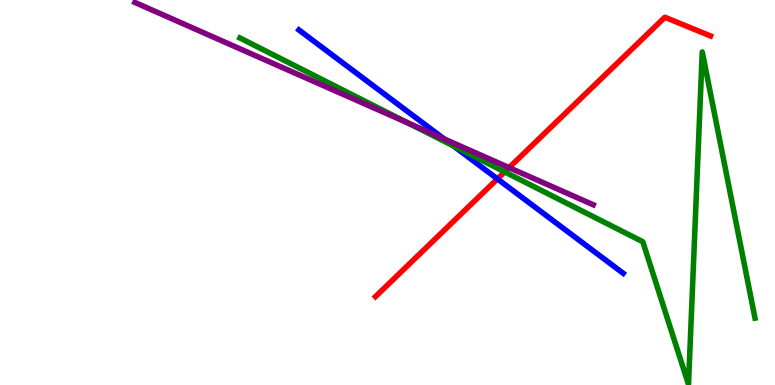[{'lines': ['blue', 'red'], 'intersections': [{'x': 6.42, 'y': 5.35}]}, {'lines': ['green', 'red'], 'intersections': [{'x': 6.51, 'y': 5.54}]}, {'lines': ['purple', 'red'], 'intersections': [{'x': 6.57, 'y': 5.65}]}, {'lines': ['blue', 'green'], 'intersections': [{'x': 5.85, 'y': 6.21}]}, {'lines': ['blue', 'purple'], 'intersections': [{'x': 5.73, 'y': 6.39}]}, {'lines': ['green', 'purple'], 'intersections': [{'x': 5.27, 'y': 6.8}]}]